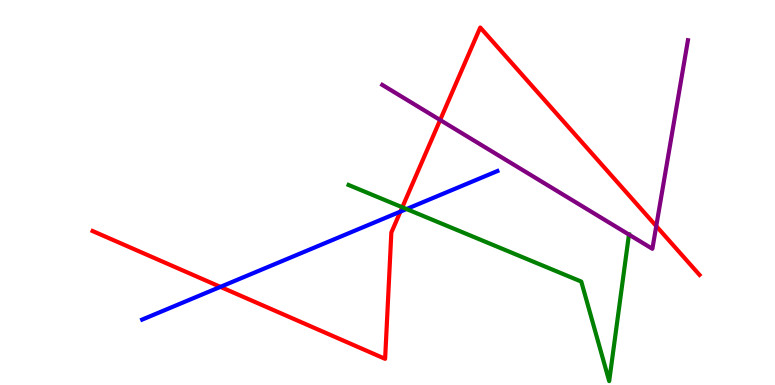[{'lines': ['blue', 'red'], 'intersections': [{'x': 2.84, 'y': 2.55}, {'x': 5.17, 'y': 4.5}]}, {'lines': ['green', 'red'], 'intersections': [{'x': 5.19, 'y': 4.62}]}, {'lines': ['purple', 'red'], 'intersections': [{'x': 5.68, 'y': 6.88}, {'x': 8.47, 'y': 4.13}]}, {'lines': ['blue', 'green'], 'intersections': [{'x': 5.25, 'y': 4.57}]}, {'lines': ['blue', 'purple'], 'intersections': []}, {'lines': ['green', 'purple'], 'intersections': [{'x': 8.12, 'y': 3.91}]}]